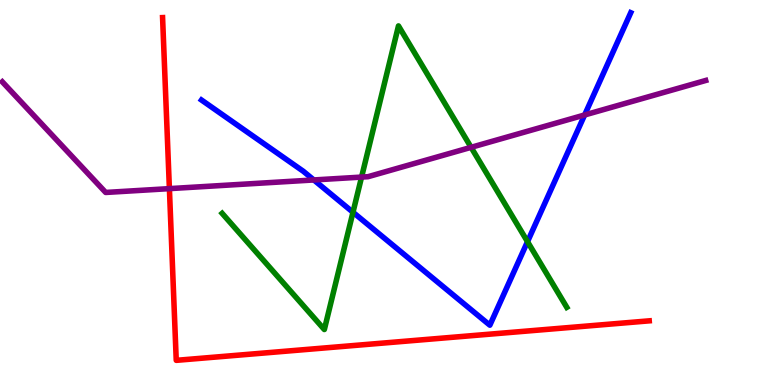[{'lines': ['blue', 'red'], 'intersections': []}, {'lines': ['green', 'red'], 'intersections': []}, {'lines': ['purple', 'red'], 'intersections': [{'x': 2.19, 'y': 5.1}]}, {'lines': ['blue', 'green'], 'intersections': [{'x': 4.55, 'y': 4.49}, {'x': 6.81, 'y': 3.72}]}, {'lines': ['blue', 'purple'], 'intersections': [{'x': 4.05, 'y': 5.33}, {'x': 7.54, 'y': 7.01}]}, {'lines': ['green', 'purple'], 'intersections': [{'x': 4.67, 'y': 5.4}, {'x': 6.08, 'y': 6.17}]}]